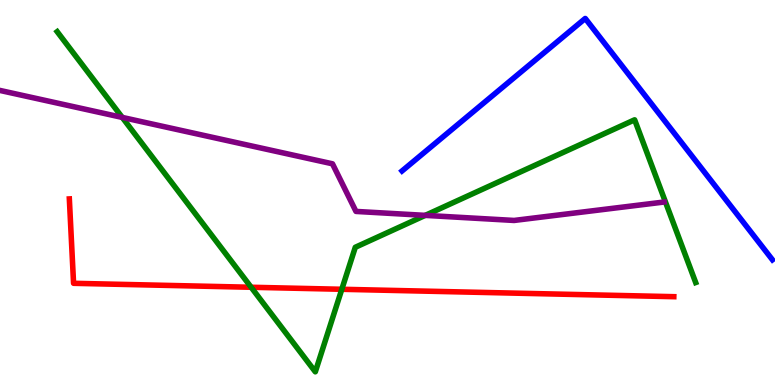[{'lines': ['blue', 'red'], 'intersections': []}, {'lines': ['green', 'red'], 'intersections': [{'x': 3.24, 'y': 2.54}, {'x': 4.41, 'y': 2.49}]}, {'lines': ['purple', 'red'], 'intersections': []}, {'lines': ['blue', 'green'], 'intersections': []}, {'lines': ['blue', 'purple'], 'intersections': []}, {'lines': ['green', 'purple'], 'intersections': [{'x': 1.58, 'y': 6.95}, {'x': 5.49, 'y': 4.41}]}]